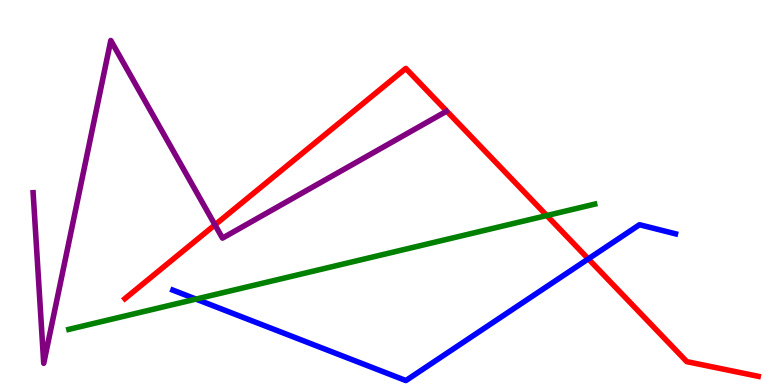[{'lines': ['blue', 'red'], 'intersections': [{'x': 7.59, 'y': 3.28}]}, {'lines': ['green', 'red'], 'intersections': [{'x': 7.06, 'y': 4.4}]}, {'lines': ['purple', 'red'], 'intersections': [{'x': 2.77, 'y': 4.16}]}, {'lines': ['blue', 'green'], 'intersections': [{'x': 2.53, 'y': 2.23}]}, {'lines': ['blue', 'purple'], 'intersections': []}, {'lines': ['green', 'purple'], 'intersections': []}]